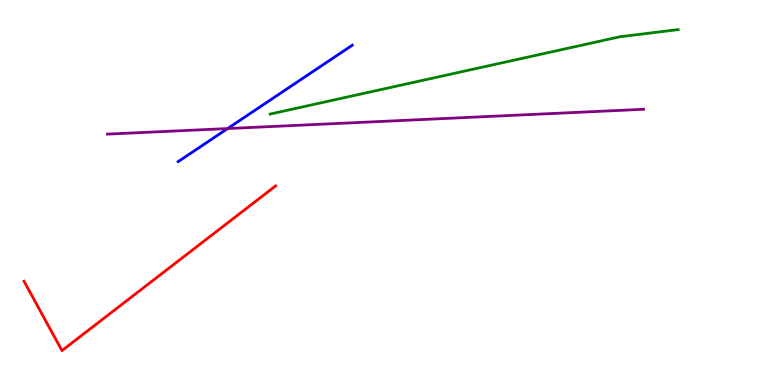[{'lines': ['blue', 'red'], 'intersections': []}, {'lines': ['green', 'red'], 'intersections': []}, {'lines': ['purple', 'red'], 'intersections': []}, {'lines': ['blue', 'green'], 'intersections': []}, {'lines': ['blue', 'purple'], 'intersections': [{'x': 2.94, 'y': 6.66}]}, {'lines': ['green', 'purple'], 'intersections': []}]